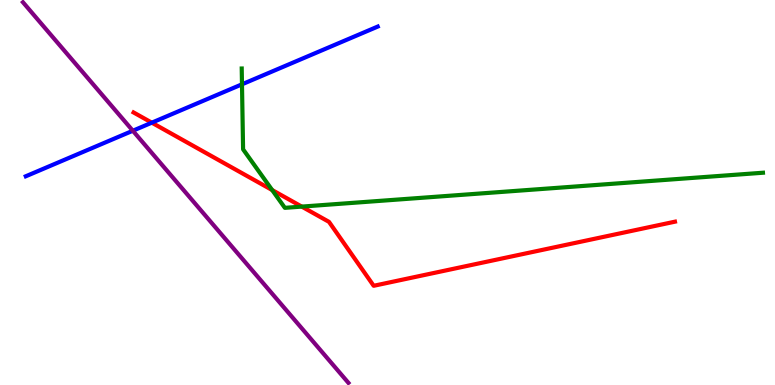[{'lines': ['blue', 'red'], 'intersections': [{'x': 1.96, 'y': 6.81}]}, {'lines': ['green', 'red'], 'intersections': [{'x': 3.51, 'y': 5.06}, {'x': 3.89, 'y': 4.63}]}, {'lines': ['purple', 'red'], 'intersections': []}, {'lines': ['blue', 'green'], 'intersections': [{'x': 3.12, 'y': 7.81}]}, {'lines': ['blue', 'purple'], 'intersections': [{'x': 1.71, 'y': 6.6}]}, {'lines': ['green', 'purple'], 'intersections': []}]